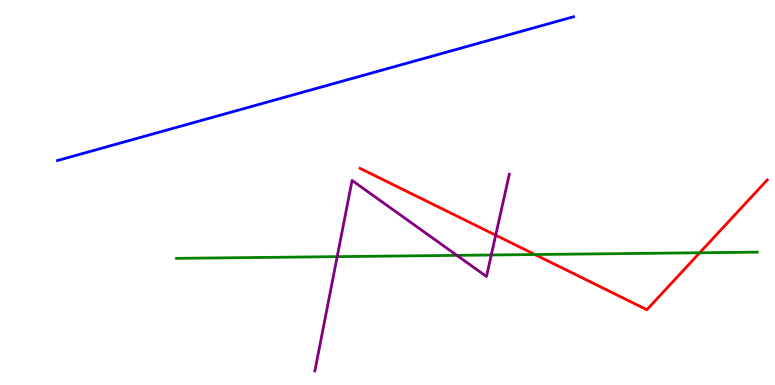[{'lines': ['blue', 'red'], 'intersections': []}, {'lines': ['green', 'red'], 'intersections': [{'x': 6.9, 'y': 3.39}, {'x': 9.03, 'y': 3.43}]}, {'lines': ['purple', 'red'], 'intersections': [{'x': 6.4, 'y': 3.89}]}, {'lines': ['blue', 'green'], 'intersections': []}, {'lines': ['blue', 'purple'], 'intersections': []}, {'lines': ['green', 'purple'], 'intersections': [{'x': 4.35, 'y': 3.33}, {'x': 5.9, 'y': 3.37}, {'x': 6.34, 'y': 3.38}]}]